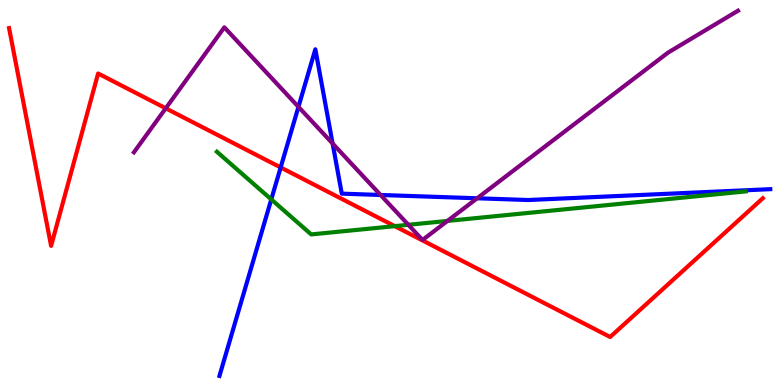[{'lines': ['blue', 'red'], 'intersections': [{'x': 3.62, 'y': 5.65}]}, {'lines': ['green', 'red'], 'intersections': [{'x': 5.09, 'y': 4.13}]}, {'lines': ['purple', 'red'], 'intersections': [{'x': 2.14, 'y': 7.19}]}, {'lines': ['blue', 'green'], 'intersections': [{'x': 3.5, 'y': 4.82}]}, {'lines': ['blue', 'purple'], 'intersections': [{'x': 3.85, 'y': 7.22}, {'x': 4.29, 'y': 6.27}, {'x': 4.91, 'y': 4.94}, {'x': 6.16, 'y': 4.85}]}, {'lines': ['green', 'purple'], 'intersections': [{'x': 5.27, 'y': 4.16}, {'x': 5.77, 'y': 4.26}]}]